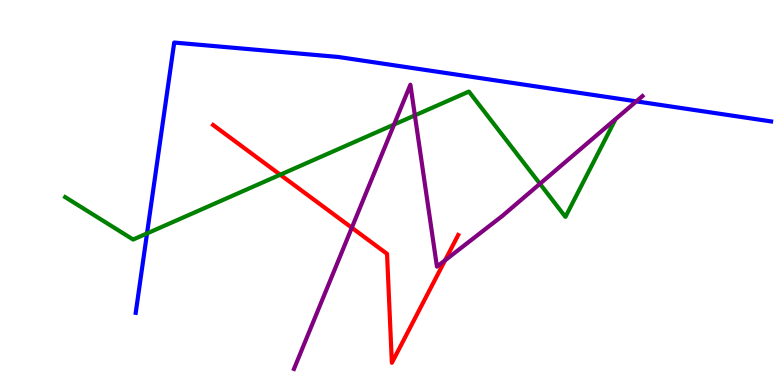[{'lines': ['blue', 'red'], 'intersections': []}, {'lines': ['green', 'red'], 'intersections': [{'x': 3.62, 'y': 5.46}]}, {'lines': ['purple', 'red'], 'intersections': [{'x': 4.54, 'y': 4.08}, {'x': 5.74, 'y': 3.24}]}, {'lines': ['blue', 'green'], 'intersections': [{'x': 1.9, 'y': 3.94}]}, {'lines': ['blue', 'purple'], 'intersections': [{'x': 8.21, 'y': 7.37}]}, {'lines': ['green', 'purple'], 'intersections': [{'x': 5.08, 'y': 6.77}, {'x': 5.35, 'y': 7.0}, {'x': 6.97, 'y': 5.23}]}]